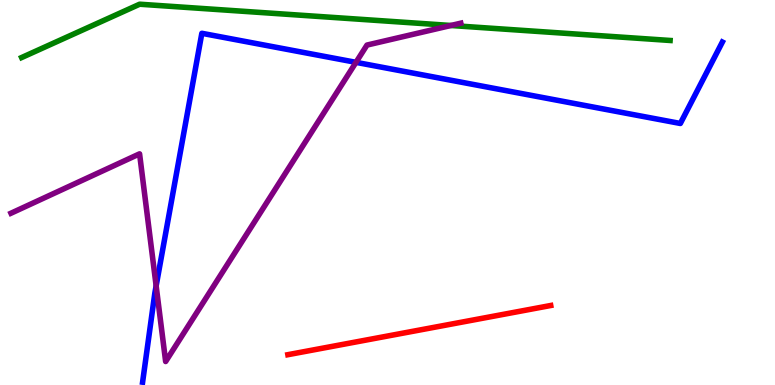[{'lines': ['blue', 'red'], 'intersections': []}, {'lines': ['green', 'red'], 'intersections': []}, {'lines': ['purple', 'red'], 'intersections': []}, {'lines': ['blue', 'green'], 'intersections': []}, {'lines': ['blue', 'purple'], 'intersections': [{'x': 2.01, 'y': 2.57}, {'x': 4.59, 'y': 8.38}]}, {'lines': ['green', 'purple'], 'intersections': [{'x': 5.82, 'y': 9.34}]}]